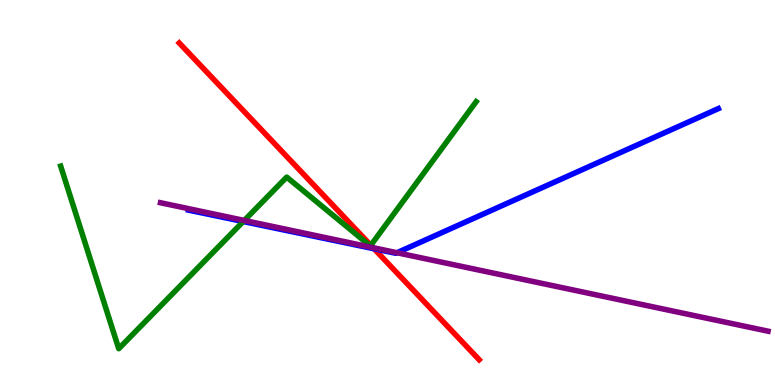[{'lines': ['blue', 'red'], 'intersections': [{'x': 4.83, 'y': 3.54}]}, {'lines': ['green', 'red'], 'intersections': [{'x': 4.78, 'y': 3.63}]}, {'lines': ['purple', 'red'], 'intersections': [{'x': 4.81, 'y': 3.57}]}, {'lines': ['blue', 'green'], 'intersections': [{'x': 3.14, 'y': 4.25}]}, {'lines': ['blue', 'purple'], 'intersections': [{'x': 5.12, 'y': 3.44}]}, {'lines': ['green', 'purple'], 'intersections': [{'x': 3.15, 'y': 4.27}]}]